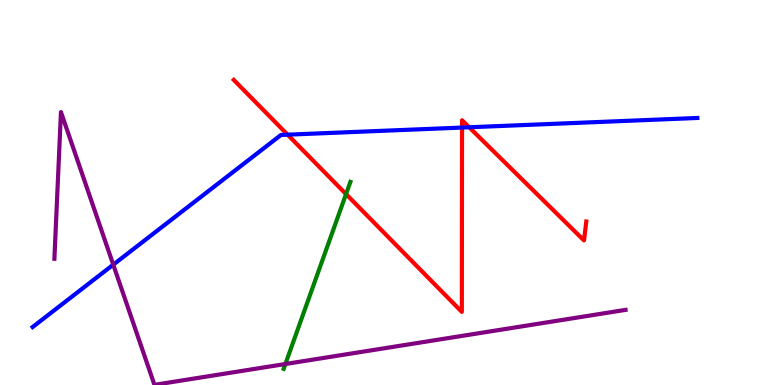[{'lines': ['blue', 'red'], 'intersections': [{'x': 3.71, 'y': 6.5}, {'x': 5.96, 'y': 6.69}, {'x': 6.05, 'y': 6.69}]}, {'lines': ['green', 'red'], 'intersections': [{'x': 4.46, 'y': 4.96}]}, {'lines': ['purple', 'red'], 'intersections': []}, {'lines': ['blue', 'green'], 'intersections': []}, {'lines': ['blue', 'purple'], 'intersections': [{'x': 1.46, 'y': 3.13}]}, {'lines': ['green', 'purple'], 'intersections': [{'x': 3.68, 'y': 0.545}]}]